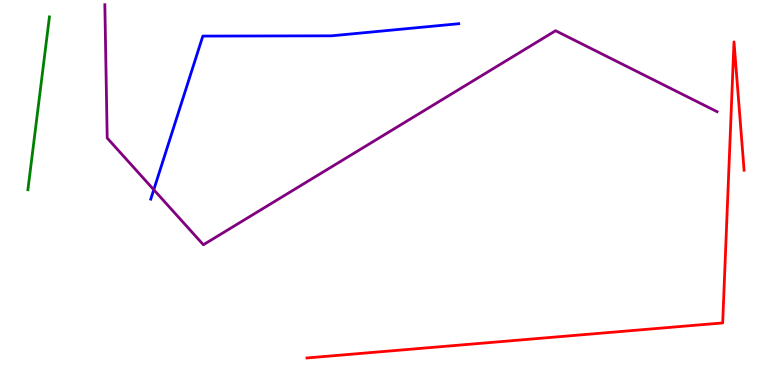[{'lines': ['blue', 'red'], 'intersections': []}, {'lines': ['green', 'red'], 'intersections': []}, {'lines': ['purple', 'red'], 'intersections': []}, {'lines': ['blue', 'green'], 'intersections': []}, {'lines': ['blue', 'purple'], 'intersections': [{'x': 1.98, 'y': 5.07}]}, {'lines': ['green', 'purple'], 'intersections': []}]